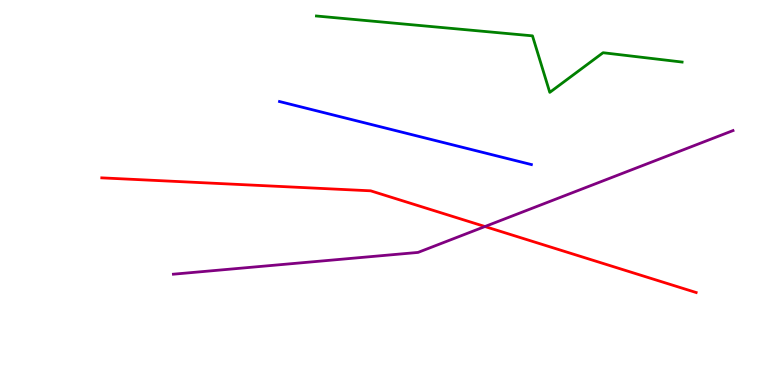[{'lines': ['blue', 'red'], 'intersections': []}, {'lines': ['green', 'red'], 'intersections': []}, {'lines': ['purple', 'red'], 'intersections': [{'x': 6.26, 'y': 4.12}]}, {'lines': ['blue', 'green'], 'intersections': []}, {'lines': ['blue', 'purple'], 'intersections': []}, {'lines': ['green', 'purple'], 'intersections': []}]